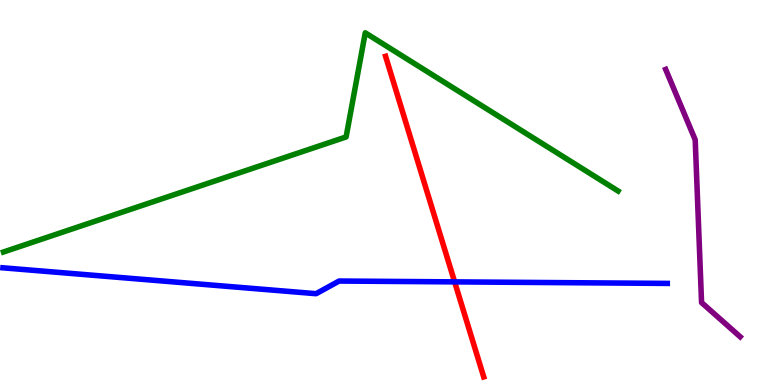[{'lines': ['blue', 'red'], 'intersections': [{'x': 5.87, 'y': 2.68}]}, {'lines': ['green', 'red'], 'intersections': []}, {'lines': ['purple', 'red'], 'intersections': []}, {'lines': ['blue', 'green'], 'intersections': []}, {'lines': ['blue', 'purple'], 'intersections': []}, {'lines': ['green', 'purple'], 'intersections': []}]